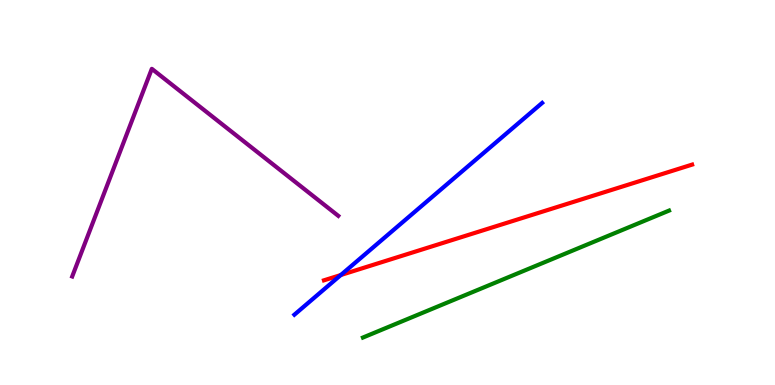[{'lines': ['blue', 'red'], 'intersections': [{'x': 4.4, 'y': 2.86}]}, {'lines': ['green', 'red'], 'intersections': []}, {'lines': ['purple', 'red'], 'intersections': []}, {'lines': ['blue', 'green'], 'intersections': []}, {'lines': ['blue', 'purple'], 'intersections': []}, {'lines': ['green', 'purple'], 'intersections': []}]